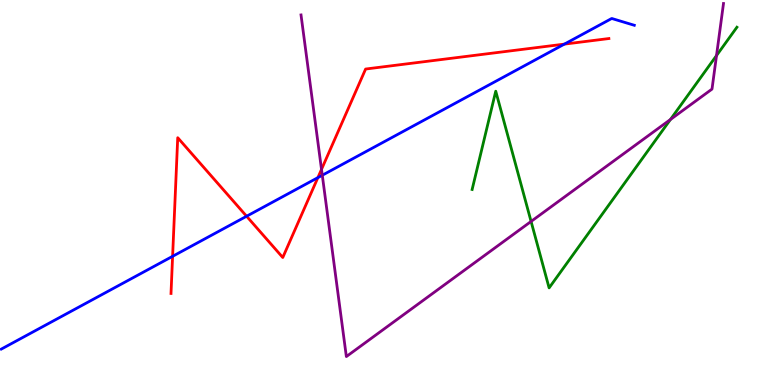[{'lines': ['blue', 'red'], 'intersections': [{'x': 2.23, 'y': 3.34}, {'x': 3.18, 'y': 4.38}, {'x': 4.1, 'y': 5.39}, {'x': 7.28, 'y': 8.85}]}, {'lines': ['green', 'red'], 'intersections': []}, {'lines': ['purple', 'red'], 'intersections': [{'x': 4.15, 'y': 5.6}]}, {'lines': ['blue', 'green'], 'intersections': []}, {'lines': ['blue', 'purple'], 'intersections': [{'x': 4.16, 'y': 5.45}]}, {'lines': ['green', 'purple'], 'intersections': [{'x': 6.85, 'y': 4.25}, {'x': 8.65, 'y': 6.9}, {'x': 9.25, 'y': 8.56}]}]